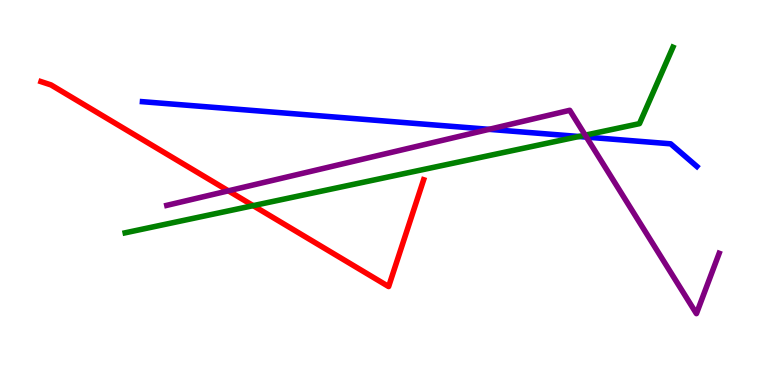[{'lines': ['blue', 'red'], 'intersections': []}, {'lines': ['green', 'red'], 'intersections': [{'x': 3.27, 'y': 4.66}]}, {'lines': ['purple', 'red'], 'intersections': [{'x': 2.95, 'y': 5.04}]}, {'lines': ['blue', 'green'], 'intersections': [{'x': 7.47, 'y': 6.45}]}, {'lines': ['blue', 'purple'], 'intersections': [{'x': 6.31, 'y': 6.64}, {'x': 7.57, 'y': 6.44}]}, {'lines': ['green', 'purple'], 'intersections': [{'x': 7.55, 'y': 6.49}]}]